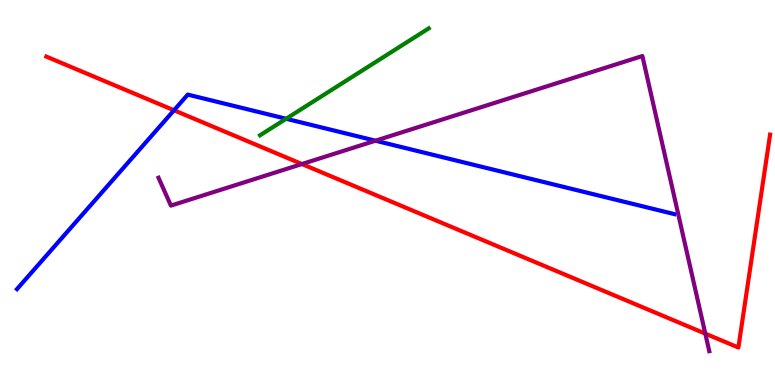[{'lines': ['blue', 'red'], 'intersections': [{'x': 2.25, 'y': 7.14}]}, {'lines': ['green', 'red'], 'intersections': []}, {'lines': ['purple', 'red'], 'intersections': [{'x': 3.9, 'y': 5.74}, {'x': 9.1, 'y': 1.33}]}, {'lines': ['blue', 'green'], 'intersections': [{'x': 3.69, 'y': 6.92}]}, {'lines': ['blue', 'purple'], 'intersections': [{'x': 4.84, 'y': 6.35}]}, {'lines': ['green', 'purple'], 'intersections': []}]